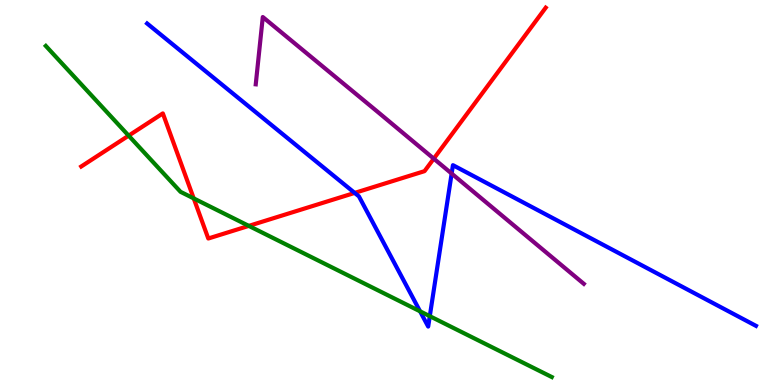[{'lines': ['blue', 'red'], 'intersections': [{'x': 4.58, 'y': 4.99}]}, {'lines': ['green', 'red'], 'intersections': [{'x': 1.66, 'y': 6.48}, {'x': 2.5, 'y': 4.85}, {'x': 3.21, 'y': 4.13}]}, {'lines': ['purple', 'red'], 'intersections': [{'x': 5.6, 'y': 5.88}]}, {'lines': ['blue', 'green'], 'intersections': [{'x': 5.42, 'y': 1.91}, {'x': 5.55, 'y': 1.79}]}, {'lines': ['blue', 'purple'], 'intersections': [{'x': 5.83, 'y': 5.49}]}, {'lines': ['green', 'purple'], 'intersections': []}]